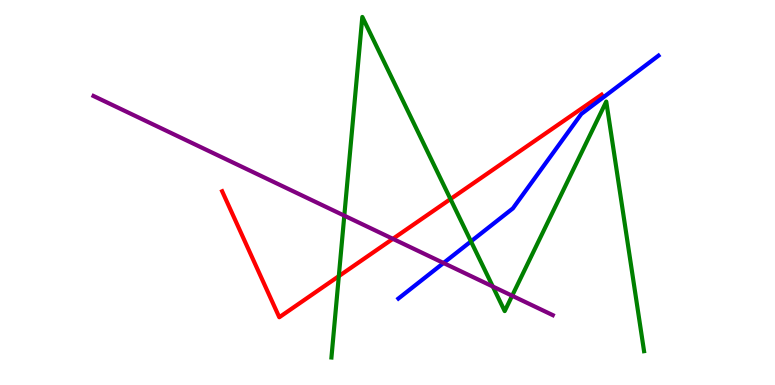[{'lines': ['blue', 'red'], 'intersections': []}, {'lines': ['green', 'red'], 'intersections': [{'x': 4.37, 'y': 2.83}, {'x': 5.81, 'y': 4.83}]}, {'lines': ['purple', 'red'], 'intersections': [{'x': 5.07, 'y': 3.8}]}, {'lines': ['blue', 'green'], 'intersections': [{'x': 6.08, 'y': 3.73}]}, {'lines': ['blue', 'purple'], 'intersections': [{'x': 5.72, 'y': 3.17}]}, {'lines': ['green', 'purple'], 'intersections': [{'x': 4.44, 'y': 4.4}, {'x': 6.36, 'y': 2.56}, {'x': 6.61, 'y': 2.32}]}]